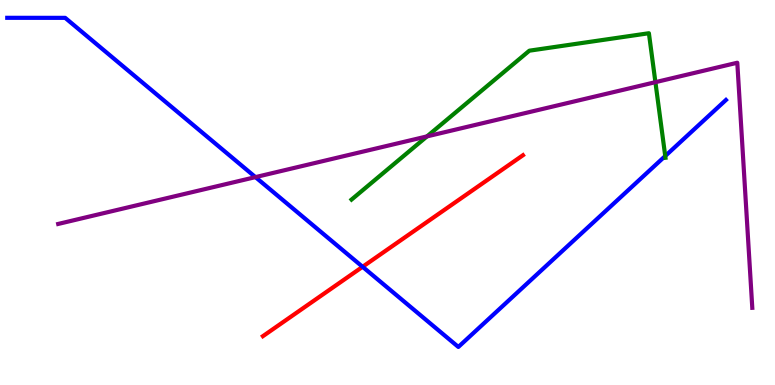[{'lines': ['blue', 'red'], 'intersections': [{'x': 4.68, 'y': 3.07}]}, {'lines': ['green', 'red'], 'intersections': []}, {'lines': ['purple', 'red'], 'intersections': []}, {'lines': ['blue', 'green'], 'intersections': [{'x': 8.58, 'y': 5.95}]}, {'lines': ['blue', 'purple'], 'intersections': [{'x': 3.3, 'y': 5.4}]}, {'lines': ['green', 'purple'], 'intersections': [{'x': 5.51, 'y': 6.46}, {'x': 8.46, 'y': 7.87}]}]